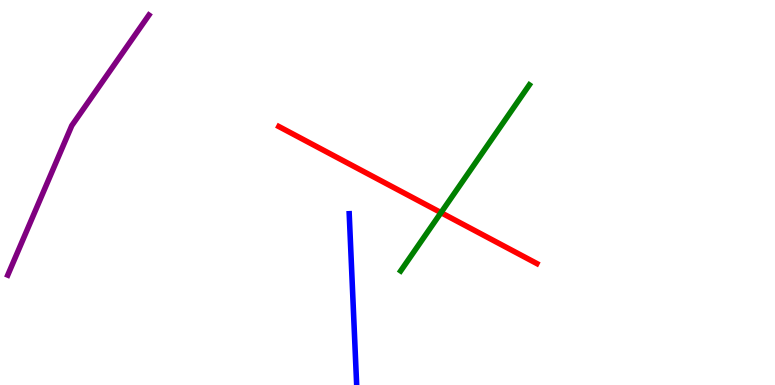[{'lines': ['blue', 'red'], 'intersections': []}, {'lines': ['green', 'red'], 'intersections': [{'x': 5.69, 'y': 4.48}]}, {'lines': ['purple', 'red'], 'intersections': []}, {'lines': ['blue', 'green'], 'intersections': []}, {'lines': ['blue', 'purple'], 'intersections': []}, {'lines': ['green', 'purple'], 'intersections': []}]